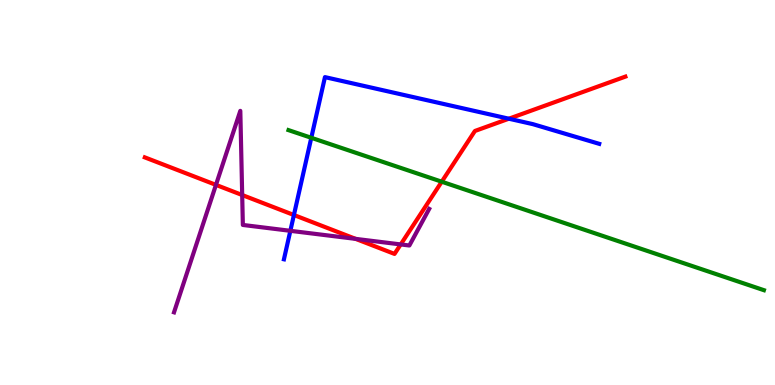[{'lines': ['blue', 'red'], 'intersections': [{'x': 3.79, 'y': 4.42}, {'x': 6.57, 'y': 6.92}]}, {'lines': ['green', 'red'], 'intersections': [{'x': 5.7, 'y': 5.28}]}, {'lines': ['purple', 'red'], 'intersections': [{'x': 2.79, 'y': 5.2}, {'x': 3.13, 'y': 4.93}, {'x': 4.59, 'y': 3.8}, {'x': 5.17, 'y': 3.65}]}, {'lines': ['blue', 'green'], 'intersections': [{'x': 4.02, 'y': 6.42}]}, {'lines': ['blue', 'purple'], 'intersections': [{'x': 3.75, 'y': 4.0}]}, {'lines': ['green', 'purple'], 'intersections': []}]